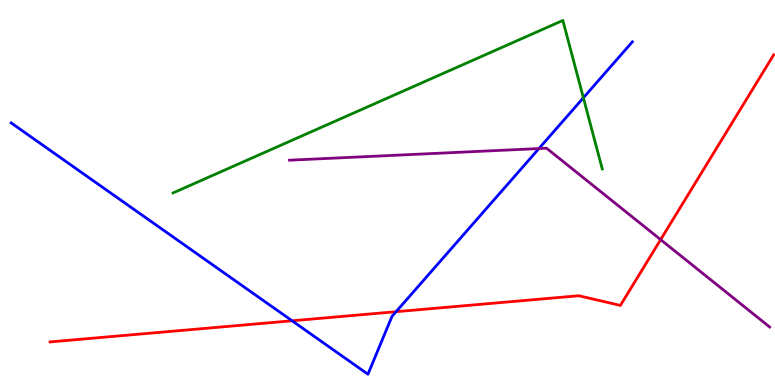[{'lines': ['blue', 'red'], 'intersections': [{'x': 3.77, 'y': 1.67}, {'x': 5.11, 'y': 1.9}]}, {'lines': ['green', 'red'], 'intersections': []}, {'lines': ['purple', 'red'], 'intersections': [{'x': 8.52, 'y': 3.78}]}, {'lines': ['blue', 'green'], 'intersections': [{'x': 7.53, 'y': 7.46}]}, {'lines': ['blue', 'purple'], 'intersections': [{'x': 6.95, 'y': 6.14}]}, {'lines': ['green', 'purple'], 'intersections': []}]